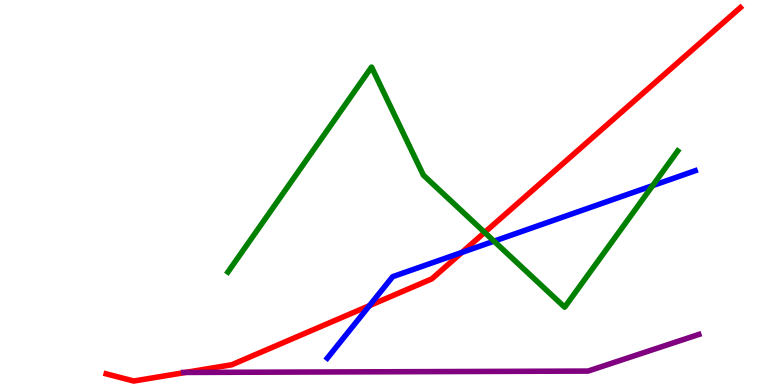[{'lines': ['blue', 'red'], 'intersections': [{'x': 4.77, 'y': 2.06}, {'x': 5.96, 'y': 3.44}]}, {'lines': ['green', 'red'], 'intersections': [{'x': 6.25, 'y': 3.96}]}, {'lines': ['purple', 'red'], 'intersections': [{'x': 2.39, 'y': 0.326}]}, {'lines': ['blue', 'green'], 'intersections': [{'x': 6.37, 'y': 3.74}, {'x': 8.42, 'y': 5.18}]}, {'lines': ['blue', 'purple'], 'intersections': []}, {'lines': ['green', 'purple'], 'intersections': []}]